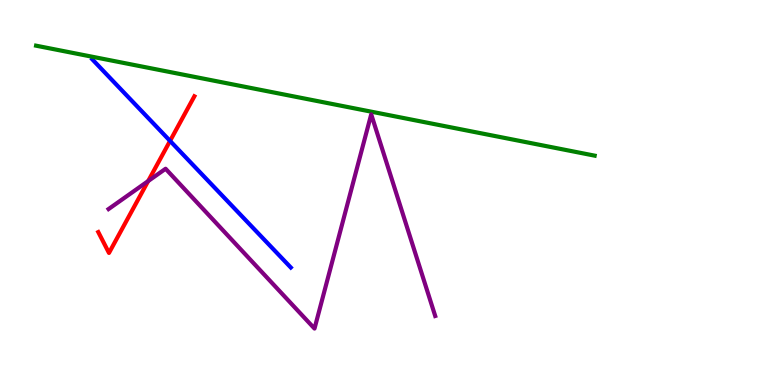[{'lines': ['blue', 'red'], 'intersections': [{'x': 2.19, 'y': 6.34}]}, {'lines': ['green', 'red'], 'intersections': []}, {'lines': ['purple', 'red'], 'intersections': [{'x': 1.91, 'y': 5.3}]}, {'lines': ['blue', 'green'], 'intersections': []}, {'lines': ['blue', 'purple'], 'intersections': []}, {'lines': ['green', 'purple'], 'intersections': []}]